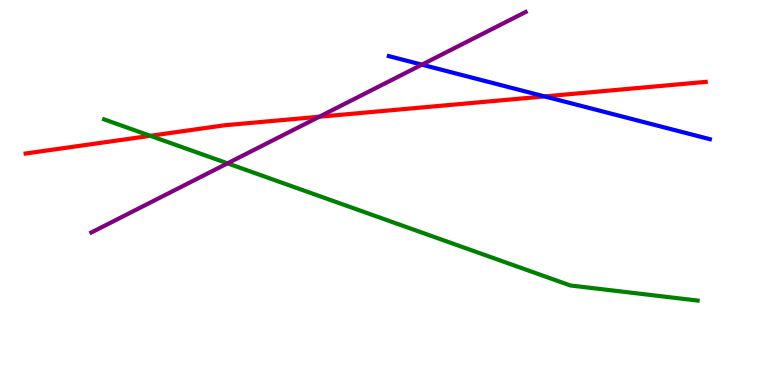[{'lines': ['blue', 'red'], 'intersections': [{'x': 7.03, 'y': 7.5}]}, {'lines': ['green', 'red'], 'intersections': [{'x': 1.94, 'y': 6.47}]}, {'lines': ['purple', 'red'], 'intersections': [{'x': 4.12, 'y': 6.97}]}, {'lines': ['blue', 'green'], 'intersections': []}, {'lines': ['blue', 'purple'], 'intersections': [{'x': 5.44, 'y': 8.32}]}, {'lines': ['green', 'purple'], 'intersections': [{'x': 2.94, 'y': 5.76}]}]